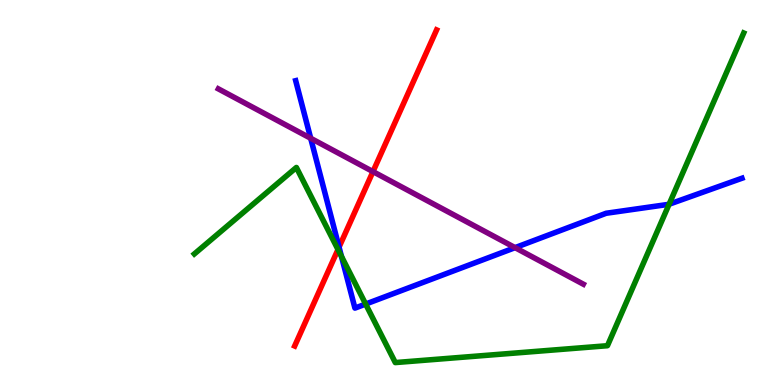[{'lines': ['blue', 'red'], 'intersections': [{'x': 4.37, 'y': 3.58}]}, {'lines': ['green', 'red'], 'intersections': [{'x': 4.36, 'y': 3.52}]}, {'lines': ['purple', 'red'], 'intersections': [{'x': 4.81, 'y': 5.54}]}, {'lines': ['blue', 'green'], 'intersections': [{'x': 4.41, 'y': 3.34}, {'x': 4.72, 'y': 2.1}, {'x': 8.63, 'y': 4.7}]}, {'lines': ['blue', 'purple'], 'intersections': [{'x': 4.01, 'y': 6.41}, {'x': 6.65, 'y': 3.57}]}, {'lines': ['green', 'purple'], 'intersections': []}]